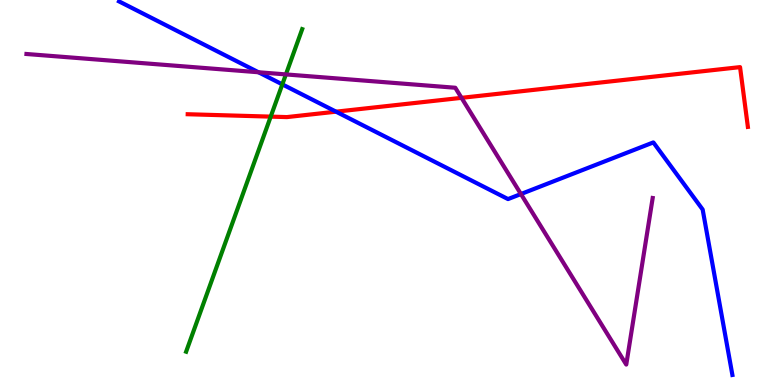[{'lines': ['blue', 'red'], 'intersections': [{'x': 4.34, 'y': 7.1}]}, {'lines': ['green', 'red'], 'intersections': [{'x': 3.49, 'y': 6.97}]}, {'lines': ['purple', 'red'], 'intersections': [{'x': 5.96, 'y': 7.46}]}, {'lines': ['blue', 'green'], 'intersections': [{'x': 3.64, 'y': 7.81}]}, {'lines': ['blue', 'purple'], 'intersections': [{'x': 3.34, 'y': 8.12}, {'x': 6.72, 'y': 4.96}]}, {'lines': ['green', 'purple'], 'intersections': [{'x': 3.69, 'y': 8.07}]}]